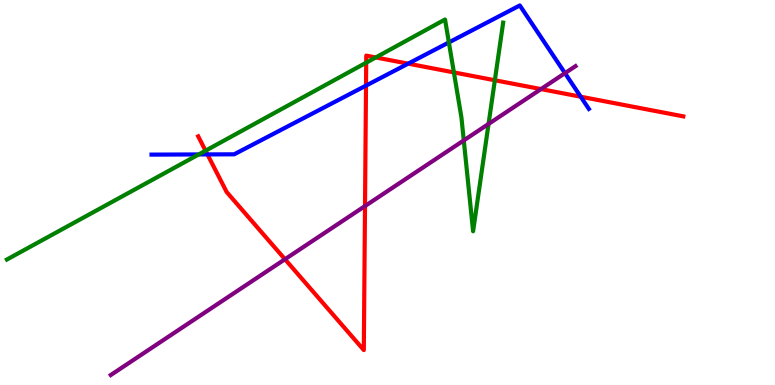[{'lines': ['blue', 'red'], 'intersections': [{'x': 2.68, 'y': 5.99}, {'x': 4.72, 'y': 7.78}, {'x': 5.27, 'y': 8.35}, {'x': 7.49, 'y': 7.49}]}, {'lines': ['green', 'red'], 'intersections': [{'x': 2.65, 'y': 6.09}, {'x': 4.73, 'y': 8.37}, {'x': 4.85, 'y': 8.51}, {'x': 5.86, 'y': 8.12}, {'x': 6.39, 'y': 7.92}]}, {'lines': ['purple', 'red'], 'intersections': [{'x': 3.68, 'y': 3.27}, {'x': 4.71, 'y': 4.65}, {'x': 6.98, 'y': 7.69}]}, {'lines': ['blue', 'green'], 'intersections': [{'x': 2.56, 'y': 5.99}, {'x': 5.79, 'y': 8.9}]}, {'lines': ['blue', 'purple'], 'intersections': [{'x': 7.29, 'y': 8.1}]}, {'lines': ['green', 'purple'], 'intersections': [{'x': 5.98, 'y': 6.35}, {'x': 6.3, 'y': 6.78}]}]